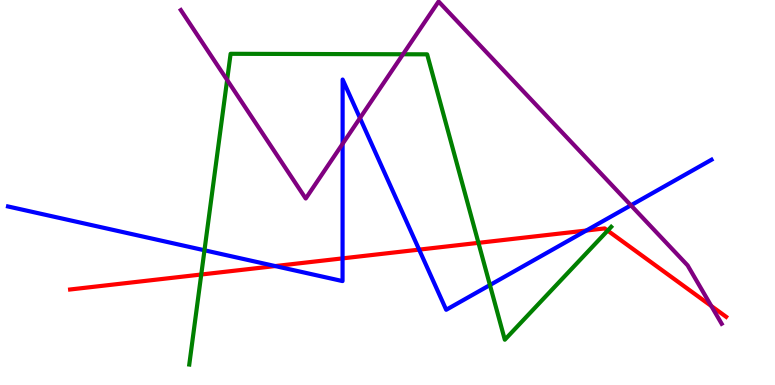[{'lines': ['blue', 'red'], 'intersections': [{'x': 3.55, 'y': 3.09}, {'x': 4.42, 'y': 3.29}, {'x': 5.41, 'y': 3.52}, {'x': 7.57, 'y': 4.01}]}, {'lines': ['green', 'red'], 'intersections': [{'x': 2.6, 'y': 2.87}, {'x': 6.17, 'y': 3.69}, {'x': 7.84, 'y': 4.01}]}, {'lines': ['purple', 'red'], 'intersections': [{'x': 9.18, 'y': 2.05}]}, {'lines': ['blue', 'green'], 'intersections': [{'x': 2.64, 'y': 3.5}, {'x': 6.32, 'y': 2.6}]}, {'lines': ['blue', 'purple'], 'intersections': [{'x': 4.42, 'y': 6.26}, {'x': 4.64, 'y': 6.93}, {'x': 8.14, 'y': 4.67}]}, {'lines': ['green', 'purple'], 'intersections': [{'x': 2.93, 'y': 7.92}, {'x': 5.2, 'y': 8.59}]}]